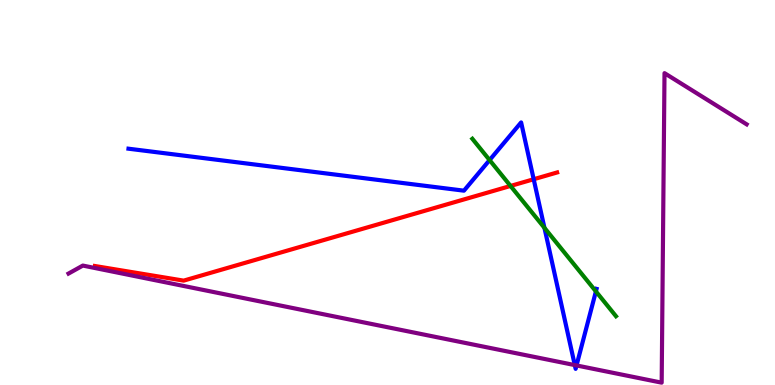[{'lines': ['blue', 'red'], 'intersections': [{'x': 6.89, 'y': 5.34}]}, {'lines': ['green', 'red'], 'intersections': [{'x': 6.59, 'y': 5.17}]}, {'lines': ['purple', 'red'], 'intersections': []}, {'lines': ['blue', 'green'], 'intersections': [{'x': 6.32, 'y': 5.84}, {'x': 7.03, 'y': 4.08}, {'x': 7.69, 'y': 2.43}]}, {'lines': ['blue', 'purple'], 'intersections': [{'x': 7.42, 'y': 0.517}, {'x': 7.44, 'y': 0.508}]}, {'lines': ['green', 'purple'], 'intersections': []}]